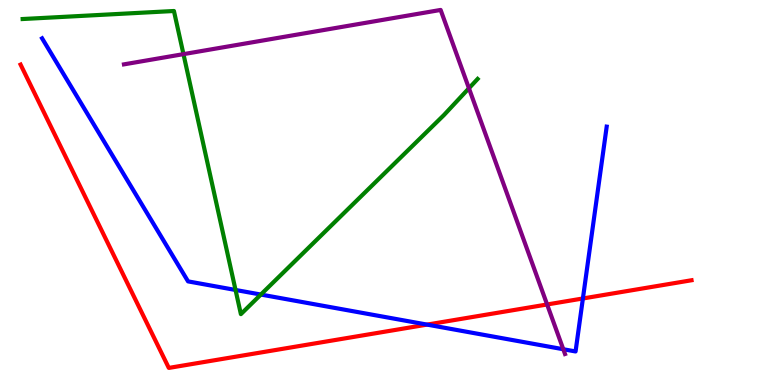[{'lines': ['blue', 'red'], 'intersections': [{'x': 5.51, 'y': 1.57}, {'x': 7.52, 'y': 2.25}]}, {'lines': ['green', 'red'], 'intersections': []}, {'lines': ['purple', 'red'], 'intersections': [{'x': 7.06, 'y': 2.09}]}, {'lines': ['blue', 'green'], 'intersections': [{'x': 3.04, 'y': 2.47}, {'x': 3.37, 'y': 2.35}]}, {'lines': ['blue', 'purple'], 'intersections': [{'x': 7.27, 'y': 0.929}]}, {'lines': ['green', 'purple'], 'intersections': [{'x': 2.37, 'y': 8.59}, {'x': 6.05, 'y': 7.71}]}]